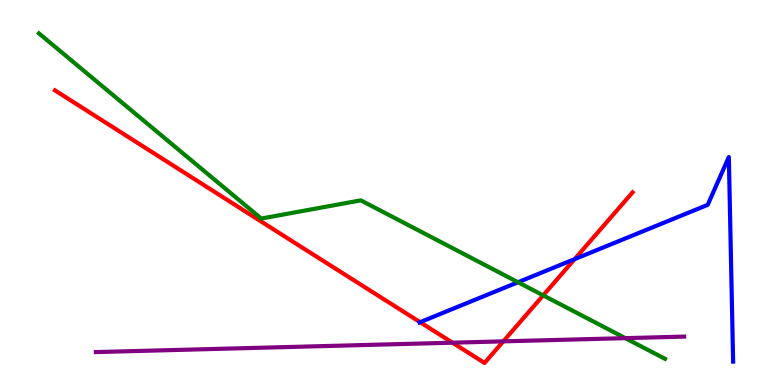[{'lines': ['blue', 'red'], 'intersections': [{'x': 5.42, 'y': 1.63}, {'x': 7.41, 'y': 3.27}]}, {'lines': ['green', 'red'], 'intersections': [{'x': 7.01, 'y': 2.33}]}, {'lines': ['purple', 'red'], 'intersections': [{'x': 5.84, 'y': 1.1}, {'x': 6.49, 'y': 1.13}]}, {'lines': ['blue', 'green'], 'intersections': [{'x': 6.68, 'y': 2.67}]}, {'lines': ['blue', 'purple'], 'intersections': []}, {'lines': ['green', 'purple'], 'intersections': [{'x': 8.07, 'y': 1.22}]}]